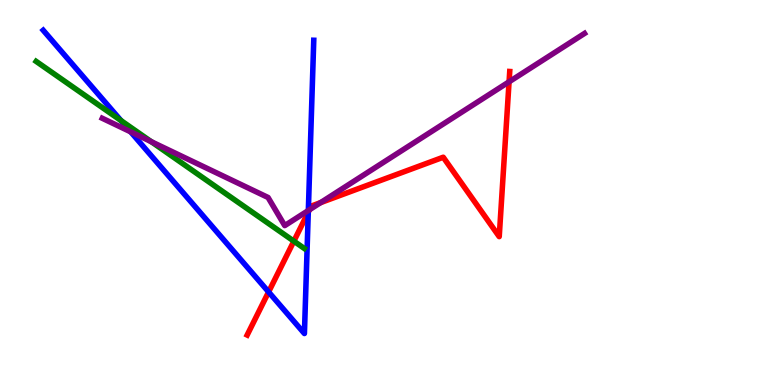[{'lines': ['blue', 'red'], 'intersections': [{'x': 3.47, 'y': 2.42}, {'x': 3.98, 'y': 4.49}]}, {'lines': ['green', 'red'], 'intersections': [{'x': 3.79, 'y': 3.74}]}, {'lines': ['purple', 'red'], 'intersections': [{'x': 3.99, 'y': 4.55}, {'x': 4.14, 'y': 4.74}, {'x': 6.57, 'y': 7.88}]}, {'lines': ['blue', 'green'], 'intersections': [{'x': 1.56, 'y': 6.87}]}, {'lines': ['blue', 'purple'], 'intersections': [{'x': 1.69, 'y': 6.57}, {'x': 3.98, 'y': 4.53}]}, {'lines': ['green', 'purple'], 'intersections': [{'x': 1.95, 'y': 6.32}]}]